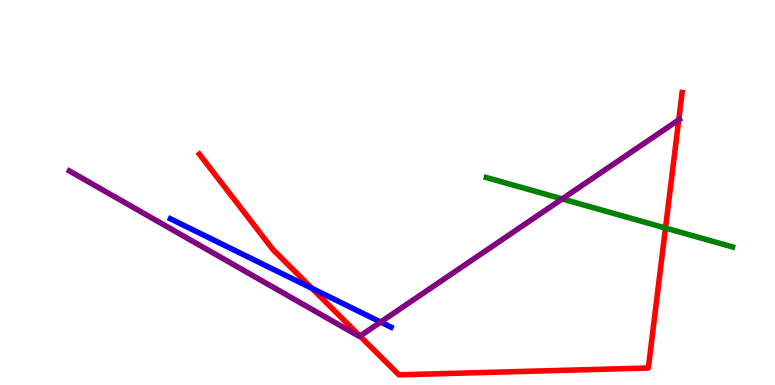[{'lines': ['blue', 'red'], 'intersections': [{'x': 4.02, 'y': 2.51}]}, {'lines': ['green', 'red'], 'intersections': [{'x': 8.59, 'y': 4.08}]}, {'lines': ['purple', 'red'], 'intersections': [{'x': 4.64, 'y': 1.27}, {'x': 8.76, 'y': 6.89}]}, {'lines': ['blue', 'green'], 'intersections': []}, {'lines': ['blue', 'purple'], 'intersections': [{'x': 4.91, 'y': 1.63}]}, {'lines': ['green', 'purple'], 'intersections': [{'x': 7.25, 'y': 4.83}]}]